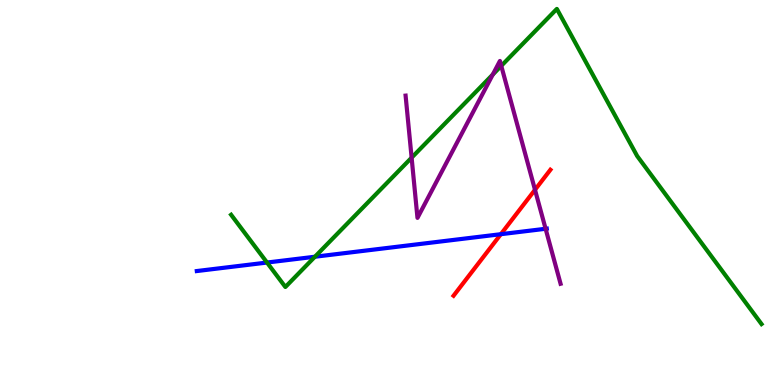[{'lines': ['blue', 'red'], 'intersections': [{'x': 6.46, 'y': 3.92}]}, {'lines': ['green', 'red'], 'intersections': []}, {'lines': ['purple', 'red'], 'intersections': [{'x': 6.9, 'y': 5.07}]}, {'lines': ['blue', 'green'], 'intersections': [{'x': 3.45, 'y': 3.18}, {'x': 4.06, 'y': 3.33}]}, {'lines': ['blue', 'purple'], 'intersections': [{'x': 7.04, 'y': 4.06}]}, {'lines': ['green', 'purple'], 'intersections': [{'x': 5.31, 'y': 5.9}, {'x': 6.36, 'y': 8.06}, {'x': 6.47, 'y': 8.29}]}]